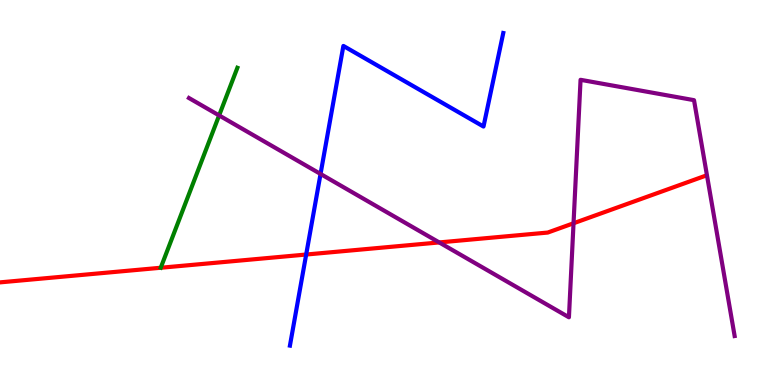[{'lines': ['blue', 'red'], 'intersections': [{'x': 3.95, 'y': 3.39}]}, {'lines': ['green', 'red'], 'intersections': []}, {'lines': ['purple', 'red'], 'intersections': [{'x': 5.67, 'y': 3.7}, {'x': 7.4, 'y': 4.2}]}, {'lines': ['blue', 'green'], 'intersections': []}, {'lines': ['blue', 'purple'], 'intersections': [{'x': 4.14, 'y': 5.48}]}, {'lines': ['green', 'purple'], 'intersections': [{'x': 2.83, 'y': 7.0}]}]